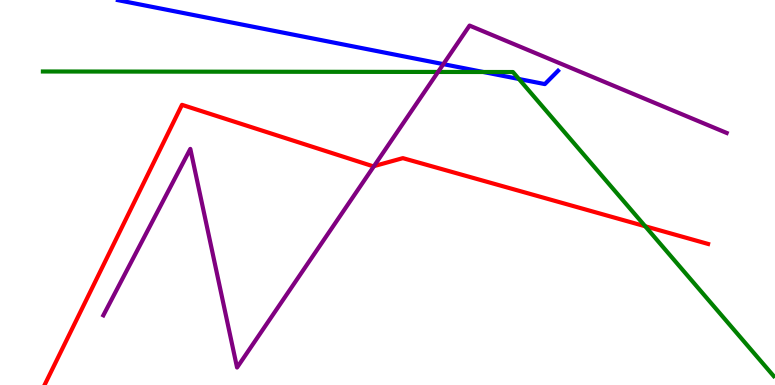[{'lines': ['blue', 'red'], 'intersections': []}, {'lines': ['green', 'red'], 'intersections': [{'x': 8.33, 'y': 4.12}]}, {'lines': ['purple', 'red'], 'intersections': [{'x': 4.83, 'y': 5.69}]}, {'lines': ['blue', 'green'], 'intersections': [{'x': 6.24, 'y': 8.13}, {'x': 6.7, 'y': 7.95}]}, {'lines': ['blue', 'purple'], 'intersections': [{'x': 5.72, 'y': 8.33}]}, {'lines': ['green', 'purple'], 'intersections': [{'x': 5.65, 'y': 8.13}]}]